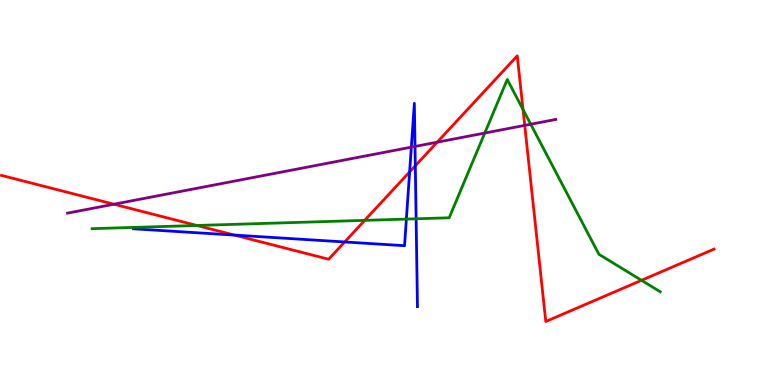[{'lines': ['blue', 'red'], 'intersections': [{'x': 3.02, 'y': 3.89}, {'x': 4.45, 'y': 3.72}, {'x': 5.29, 'y': 5.53}, {'x': 5.36, 'y': 5.69}]}, {'lines': ['green', 'red'], 'intersections': [{'x': 2.54, 'y': 4.14}, {'x': 4.71, 'y': 4.28}, {'x': 6.75, 'y': 7.15}, {'x': 8.28, 'y': 2.72}]}, {'lines': ['purple', 'red'], 'intersections': [{'x': 1.47, 'y': 4.7}, {'x': 5.64, 'y': 6.31}, {'x': 6.77, 'y': 6.74}]}, {'lines': ['blue', 'green'], 'intersections': [{'x': 5.24, 'y': 4.31}, {'x': 5.37, 'y': 4.32}]}, {'lines': ['blue', 'purple'], 'intersections': [{'x': 5.31, 'y': 6.18}, {'x': 5.36, 'y': 6.2}]}, {'lines': ['green', 'purple'], 'intersections': [{'x': 6.25, 'y': 6.54}, {'x': 6.85, 'y': 6.77}]}]